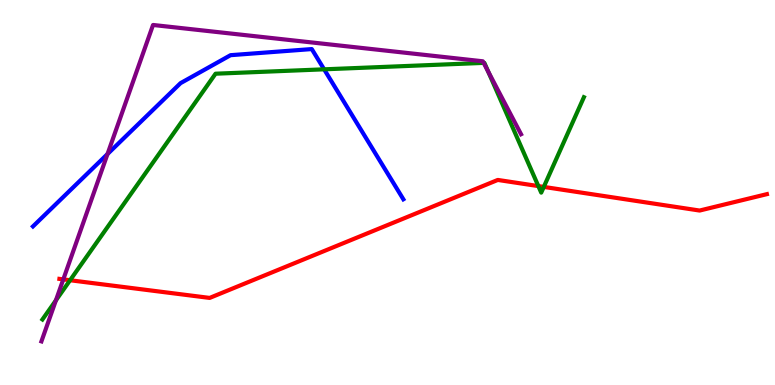[{'lines': ['blue', 'red'], 'intersections': []}, {'lines': ['green', 'red'], 'intersections': [{'x': 0.904, 'y': 2.72}, {'x': 6.95, 'y': 5.17}, {'x': 7.02, 'y': 5.15}]}, {'lines': ['purple', 'red'], 'intersections': [{'x': 0.817, 'y': 2.74}]}, {'lines': ['blue', 'green'], 'intersections': [{'x': 4.18, 'y': 8.2}]}, {'lines': ['blue', 'purple'], 'intersections': [{'x': 1.39, 'y': 6.0}]}, {'lines': ['green', 'purple'], 'intersections': [{'x': 0.721, 'y': 2.2}, {'x': 6.24, 'y': 8.37}, {'x': 6.3, 'y': 8.14}]}]